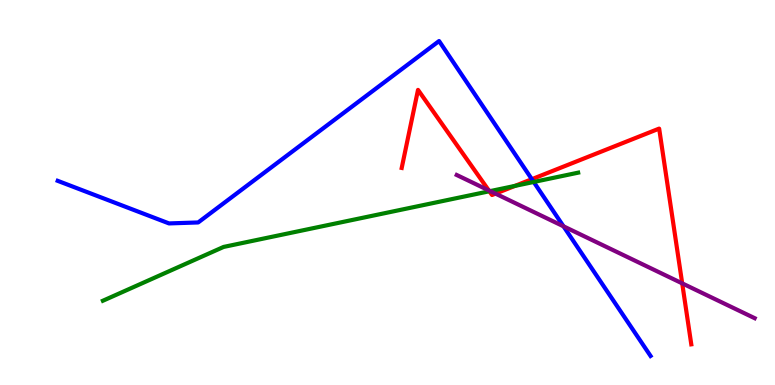[{'lines': ['blue', 'red'], 'intersections': [{'x': 6.86, 'y': 5.35}]}, {'lines': ['green', 'red'], 'intersections': [{'x': 6.31, 'y': 5.03}, {'x': 6.64, 'y': 5.17}]}, {'lines': ['purple', 'red'], 'intersections': [{'x': 6.31, 'y': 5.05}, {'x': 6.39, 'y': 4.97}, {'x': 8.8, 'y': 2.64}]}, {'lines': ['blue', 'green'], 'intersections': [{'x': 6.89, 'y': 5.27}]}, {'lines': ['blue', 'purple'], 'intersections': [{'x': 7.27, 'y': 4.12}]}, {'lines': ['green', 'purple'], 'intersections': [{'x': 6.33, 'y': 5.04}]}]